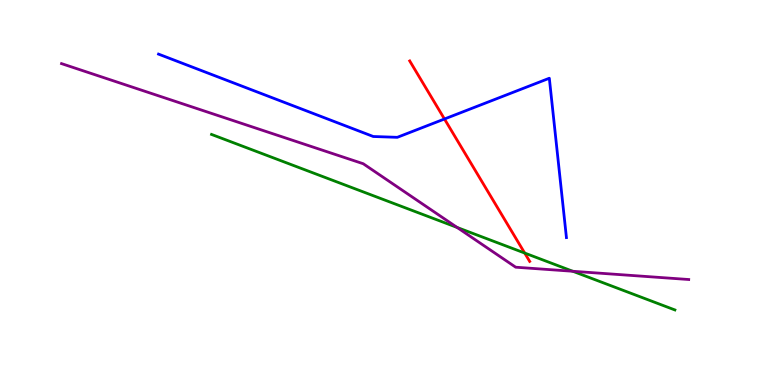[{'lines': ['blue', 'red'], 'intersections': [{'x': 5.74, 'y': 6.91}]}, {'lines': ['green', 'red'], 'intersections': [{'x': 6.77, 'y': 3.43}]}, {'lines': ['purple', 'red'], 'intersections': []}, {'lines': ['blue', 'green'], 'intersections': []}, {'lines': ['blue', 'purple'], 'intersections': []}, {'lines': ['green', 'purple'], 'intersections': [{'x': 5.9, 'y': 4.09}, {'x': 7.39, 'y': 2.95}]}]